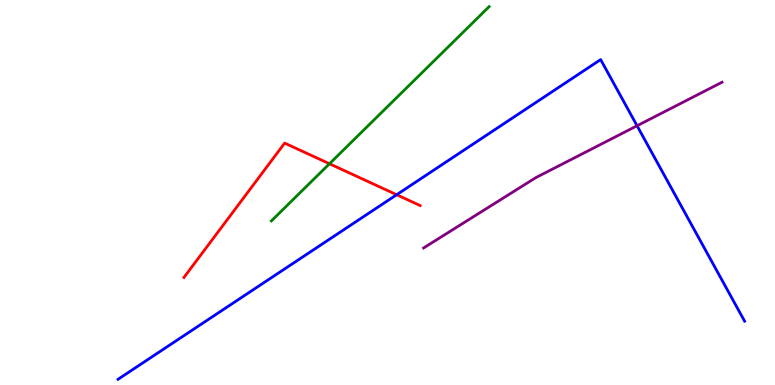[{'lines': ['blue', 'red'], 'intersections': [{'x': 5.12, 'y': 4.94}]}, {'lines': ['green', 'red'], 'intersections': [{'x': 4.25, 'y': 5.75}]}, {'lines': ['purple', 'red'], 'intersections': []}, {'lines': ['blue', 'green'], 'intersections': []}, {'lines': ['blue', 'purple'], 'intersections': [{'x': 8.22, 'y': 6.73}]}, {'lines': ['green', 'purple'], 'intersections': []}]